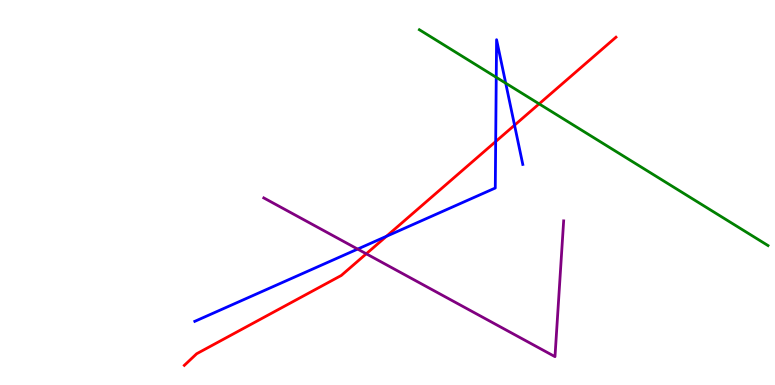[{'lines': ['blue', 'red'], 'intersections': [{'x': 4.99, 'y': 3.86}, {'x': 6.4, 'y': 6.32}, {'x': 6.64, 'y': 6.75}]}, {'lines': ['green', 'red'], 'intersections': [{'x': 6.96, 'y': 7.3}]}, {'lines': ['purple', 'red'], 'intersections': [{'x': 4.73, 'y': 3.41}]}, {'lines': ['blue', 'green'], 'intersections': [{'x': 6.4, 'y': 7.99}, {'x': 6.53, 'y': 7.84}]}, {'lines': ['blue', 'purple'], 'intersections': [{'x': 4.61, 'y': 3.53}]}, {'lines': ['green', 'purple'], 'intersections': []}]